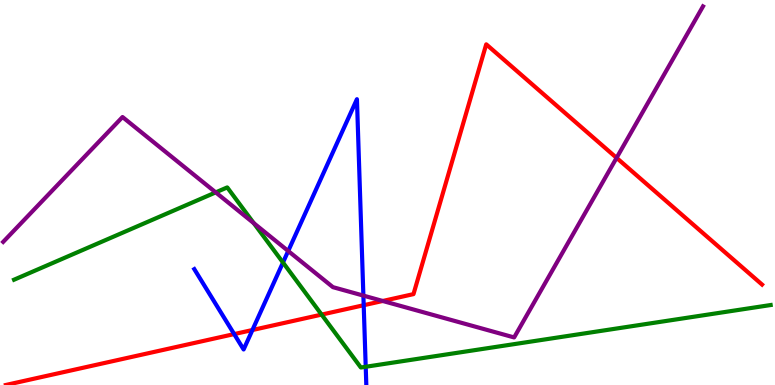[{'lines': ['blue', 'red'], 'intersections': [{'x': 3.02, 'y': 1.32}, {'x': 3.26, 'y': 1.43}, {'x': 4.69, 'y': 2.07}]}, {'lines': ['green', 'red'], 'intersections': [{'x': 4.15, 'y': 1.83}]}, {'lines': ['purple', 'red'], 'intersections': [{'x': 4.94, 'y': 2.18}, {'x': 7.96, 'y': 5.9}]}, {'lines': ['blue', 'green'], 'intersections': [{'x': 3.65, 'y': 3.18}, {'x': 4.72, 'y': 0.474}]}, {'lines': ['blue', 'purple'], 'intersections': [{'x': 3.72, 'y': 3.48}, {'x': 4.69, 'y': 2.32}]}, {'lines': ['green', 'purple'], 'intersections': [{'x': 2.78, 'y': 5.0}, {'x': 3.27, 'y': 4.2}]}]